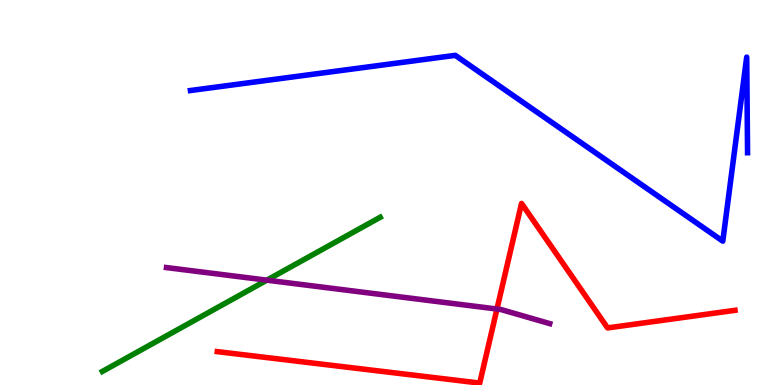[{'lines': ['blue', 'red'], 'intersections': []}, {'lines': ['green', 'red'], 'intersections': []}, {'lines': ['purple', 'red'], 'intersections': [{'x': 6.41, 'y': 1.97}]}, {'lines': ['blue', 'green'], 'intersections': []}, {'lines': ['blue', 'purple'], 'intersections': []}, {'lines': ['green', 'purple'], 'intersections': [{'x': 3.44, 'y': 2.72}]}]